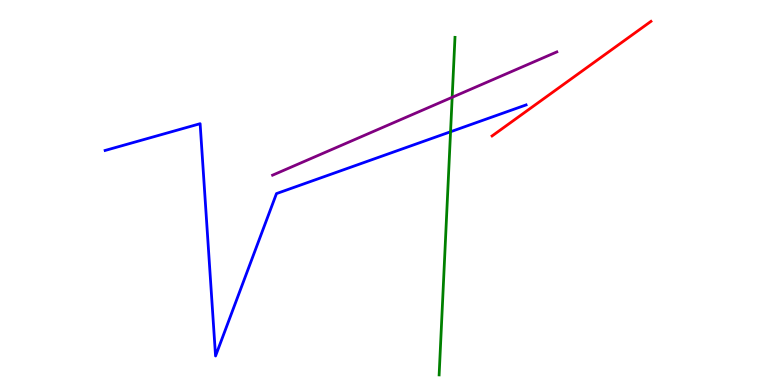[{'lines': ['blue', 'red'], 'intersections': []}, {'lines': ['green', 'red'], 'intersections': []}, {'lines': ['purple', 'red'], 'intersections': []}, {'lines': ['blue', 'green'], 'intersections': [{'x': 5.81, 'y': 6.58}]}, {'lines': ['blue', 'purple'], 'intersections': []}, {'lines': ['green', 'purple'], 'intersections': [{'x': 5.83, 'y': 7.47}]}]